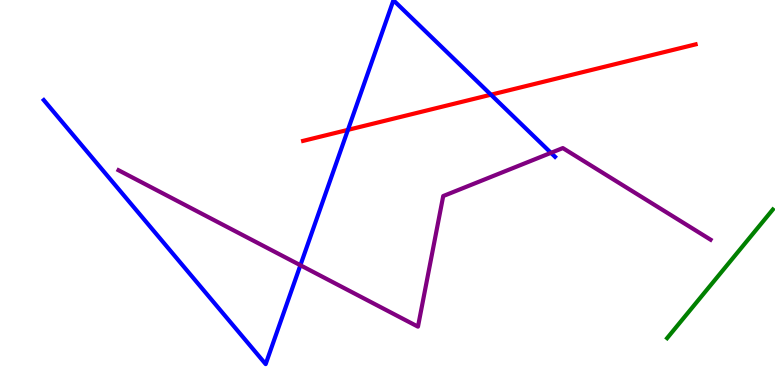[{'lines': ['blue', 'red'], 'intersections': [{'x': 4.49, 'y': 6.63}, {'x': 6.33, 'y': 7.54}]}, {'lines': ['green', 'red'], 'intersections': []}, {'lines': ['purple', 'red'], 'intersections': []}, {'lines': ['blue', 'green'], 'intersections': []}, {'lines': ['blue', 'purple'], 'intersections': [{'x': 3.88, 'y': 3.11}, {'x': 7.11, 'y': 6.03}]}, {'lines': ['green', 'purple'], 'intersections': []}]